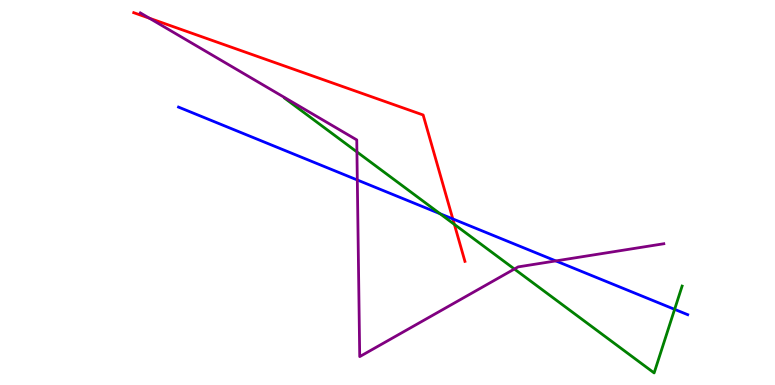[{'lines': ['blue', 'red'], 'intersections': [{'x': 5.84, 'y': 4.31}]}, {'lines': ['green', 'red'], 'intersections': [{'x': 5.86, 'y': 4.17}]}, {'lines': ['purple', 'red'], 'intersections': [{'x': 1.93, 'y': 9.53}]}, {'lines': ['blue', 'green'], 'intersections': [{'x': 5.68, 'y': 4.45}, {'x': 8.7, 'y': 1.97}]}, {'lines': ['blue', 'purple'], 'intersections': [{'x': 4.61, 'y': 5.33}, {'x': 7.17, 'y': 3.22}]}, {'lines': ['green', 'purple'], 'intersections': [{'x': 4.61, 'y': 6.05}, {'x': 6.64, 'y': 3.01}]}]